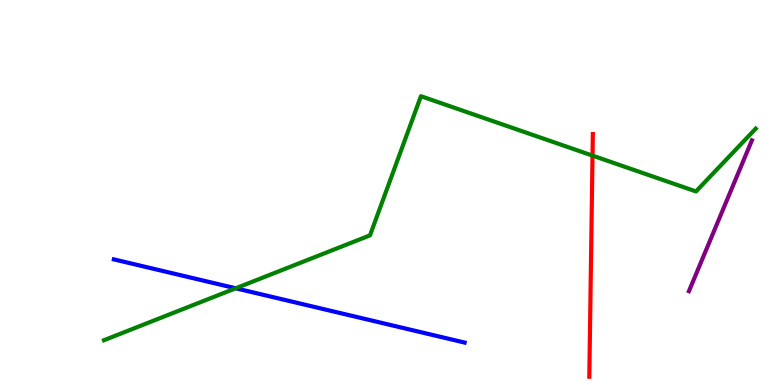[{'lines': ['blue', 'red'], 'intersections': []}, {'lines': ['green', 'red'], 'intersections': [{'x': 7.65, 'y': 5.96}]}, {'lines': ['purple', 'red'], 'intersections': []}, {'lines': ['blue', 'green'], 'intersections': [{'x': 3.04, 'y': 2.51}]}, {'lines': ['blue', 'purple'], 'intersections': []}, {'lines': ['green', 'purple'], 'intersections': []}]